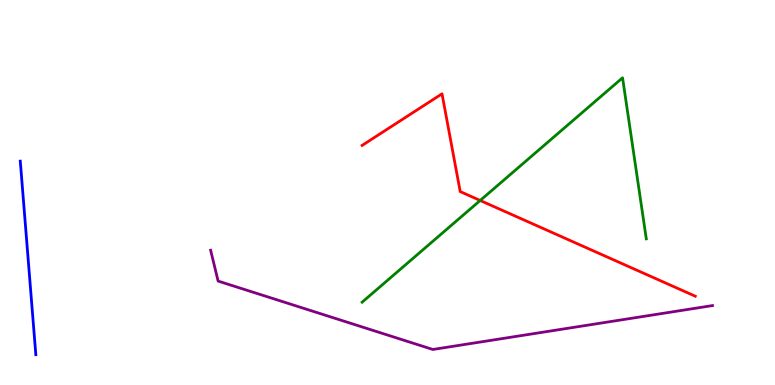[{'lines': ['blue', 'red'], 'intersections': []}, {'lines': ['green', 'red'], 'intersections': [{'x': 6.2, 'y': 4.79}]}, {'lines': ['purple', 'red'], 'intersections': []}, {'lines': ['blue', 'green'], 'intersections': []}, {'lines': ['blue', 'purple'], 'intersections': []}, {'lines': ['green', 'purple'], 'intersections': []}]